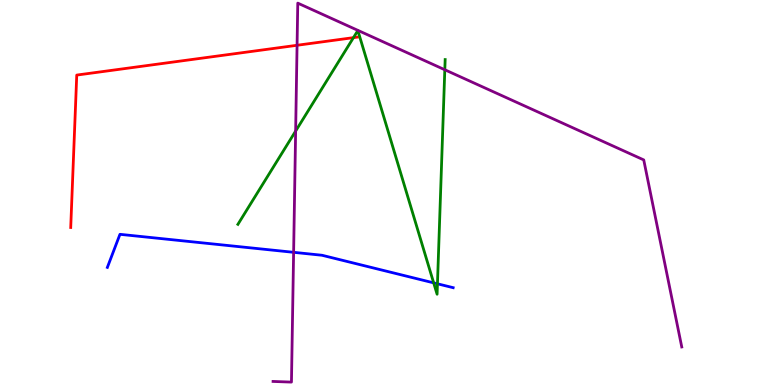[{'lines': ['blue', 'red'], 'intersections': []}, {'lines': ['green', 'red'], 'intersections': [{'x': 4.56, 'y': 9.02}]}, {'lines': ['purple', 'red'], 'intersections': [{'x': 3.83, 'y': 8.82}]}, {'lines': ['blue', 'green'], 'intersections': [{'x': 5.6, 'y': 2.65}, {'x': 5.64, 'y': 2.63}]}, {'lines': ['blue', 'purple'], 'intersections': [{'x': 3.79, 'y': 3.45}]}, {'lines': ['green', 'purple'], 'intersections': [{'x': 3.81, 'y': 6.6}, {'x': 5.74, 'y': 8.19}]}]